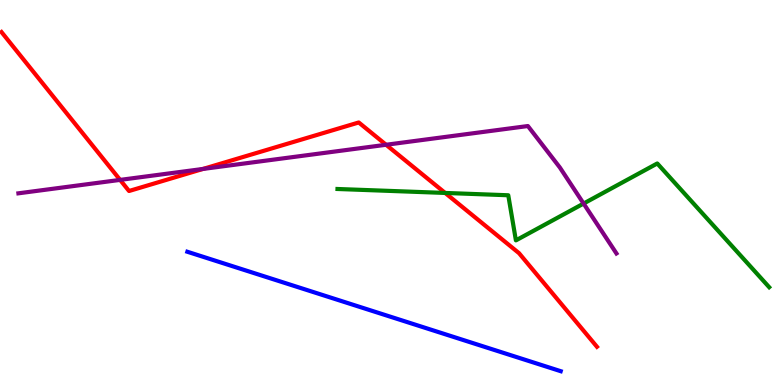[{'lines': ['blue', 'red'], 'intersections': []}, {'lines': ['green', 'red'], 'intersections': [{'x': 5.74, 'y': 4.99}]}, {'lines': ['purple', 'red'], 'intersections': [{'x': 1.55, 'y': 5.33}, {'x': 2.62, 'y': 5.61}, {'x': 4.98, 'y': 6.24}]}, {'lines': ['blue', 'green'], 'intersections': []}, {'lines': ['blue', 'purple'], 'intersections': []}, {'lines': ['green', 'purple'], 'intersections': [{'x': 7.53, 'y': 4.71}]}]